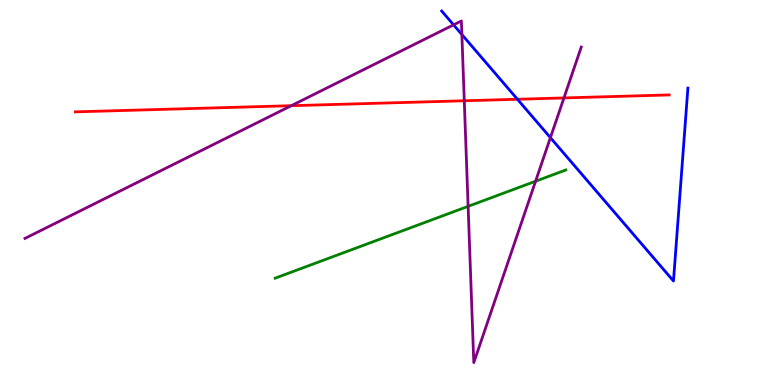[{'lines': ['blue', 'red'], 'intersections': [{'x': 6.68, 'y': 7.42}]}, {'lines': ['green', 'red'], 'intersections': []}, {'lines': ['purple', 'red'], 'intersections': [{'x': 3.76, 'y': 7.25}, {'x': 5.99, 'y': 7.38}, {'x': 7.28, 'y': 7.46}]}, {'lines': ['blue', 'green'], 'intersections': []}, {'lines': ['blue', 'purple'], 'intersections': [{'x': 5.85, 'y': 9.35}, {'x': 5.96, 'y': 9.1}, {'x': 7.1, 'y': 6.42}]}, {'lines': ['green', 'purple'], 'intersections': [{'x': 6.04, 'y': 4.64}, {'x': 6.91, 'y': 5.29}]}]